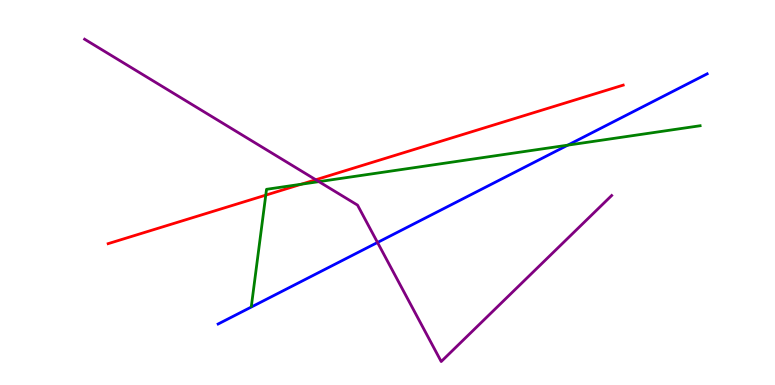[{'lines': ['blue', 'red'], 'intersections': []}, {'lines': ['green', 'red'], 'intersections': [{'x': 3.43, 'y': 4.93}, {'x': 3.89, 'y': 5.21}]}, {'lines': ['purple', 'red'], 'intersections': [{'x': 4.07, 'y': 5.33}]}, {'lines': ['blue', 'green'], 'intersections': [{'x': 7.33, 'y': 6.23}]}, {'lines': ['blue', 'purple'], 'intersections': [{'x': 4.87, 'y': 3.7}]}, {'lines': ['green', 'purple'], 'intersections': [{'x': 4.11, 'y': 5.28}]}]